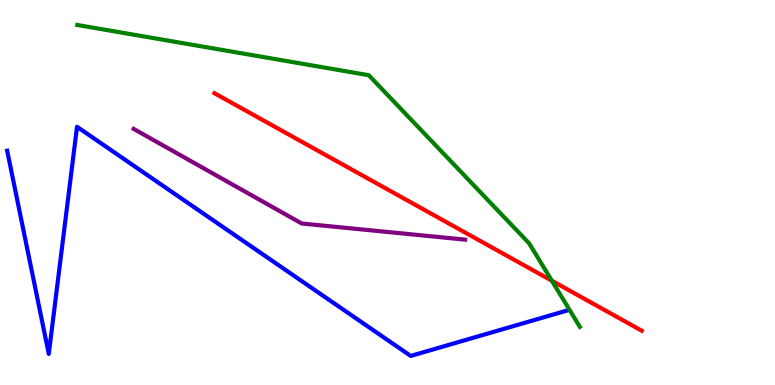[{'lines': ['blue', 'red'], 'intersections': []}, {'lines': ['green', 'red'], 'intersections': [{'x': 7.12, 'y': 2.71}]}, {'lines': ['purple', 'red'], 'intersections': []}, {'lines': ['blue', 'green'], 'intersections': []}, {'lines': ['blue', 'purple'], 'intersections': []}, {'lines': ['green', 'purple'], 'intersections': []}]